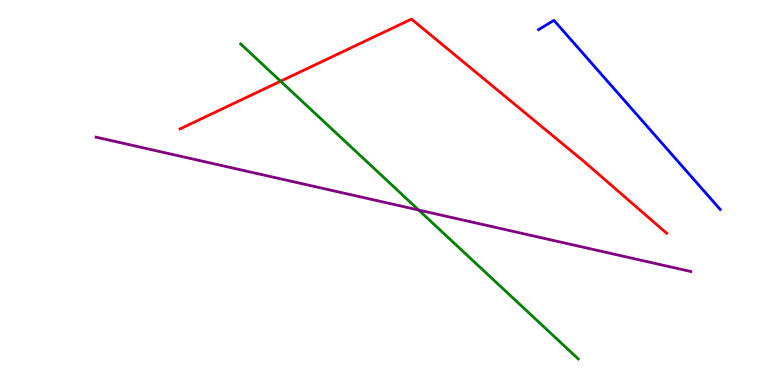[{'lines': ['blue', 'red'], 'intersections': []}, {'lines': ['green', 'red'], 'intersections': [{'x': 3.62, 'y': 7.89}]}, {'lines': ['purple', 'red'], 'intersections': []}, {'lines': ['blue', 'green'], 'intersections': []}, {'lines': ['blue', 'purple'], 'intersections': []}, {'lines': ['green', 'purple'], 'intersections': [{'x': 5.4, 'y': 4.54}]}]